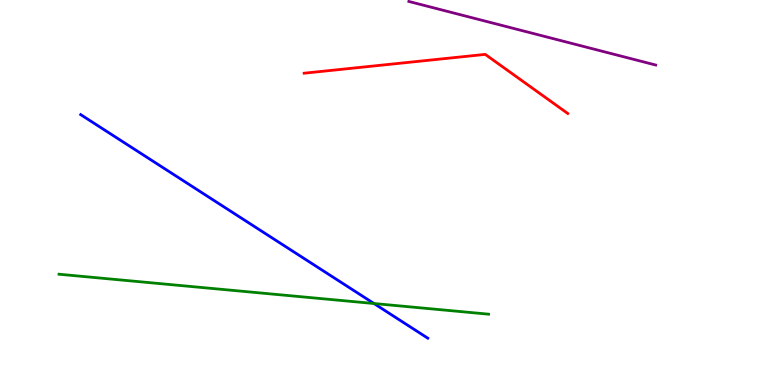[{'lines': ['blue', 'red'], 'intersections': []}, {'lines': ['green', 'red'], 'intersections': []}, {'lines': ['purple', 'red'], 'intersections': []}, {'lines': ['blue', 'green'], 'intersections': [{'x': 4.83, 'y': 2.12}]}, {'lines': ['blue', 'purple'], 'intersections': []}, {'lines': ['green', 'purple'], 'intersections': []}]